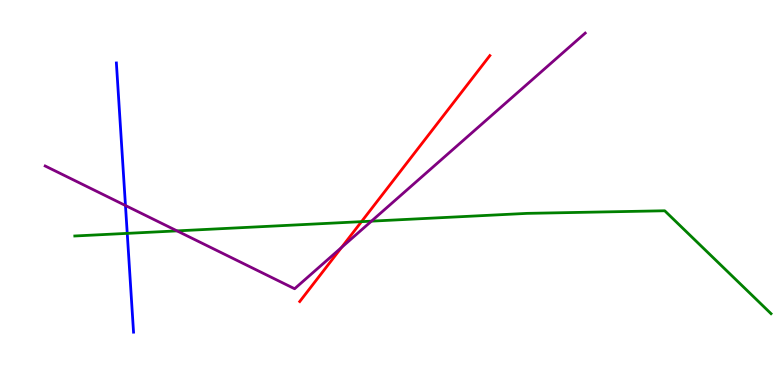[{'lines': ['blue', 'red'], 'intersections': []}, {'lines': ['green', 'red'], 'intersections': [{'x': 4.66, 'y': 4.24}]}, {'lines': ['purple', 'red'], 'intersections': [{'x': 4.41, 'y': 3.57}]}, {'lines': ['blue', 'green'], 'intersections': [{'x': 1.64, 'y': 3.94}]}, {'lines': ['blue', 'purple'], 'intersections': [{'x': 1.62, 'y': 4.66}]}, {'lines': ['green', 'purple'], 'intersections': [{'x': 2.28, 'y': 4.0}, {'x': 4.79, 'y': 4.26}]}]